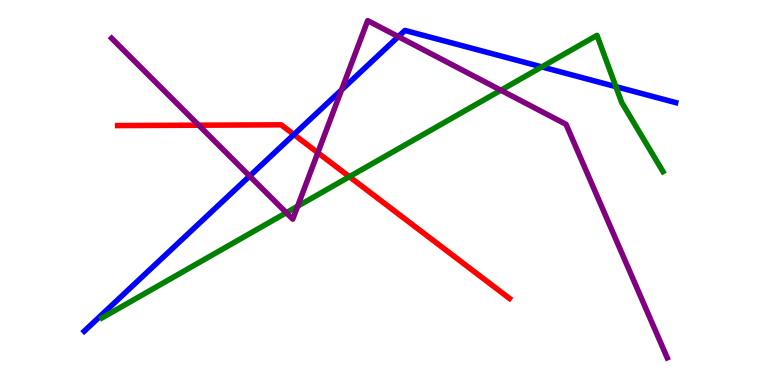[{'lines': ['blue', 'red'], 'intersections': [{'x': 3.79, 'y': 6.51}]}, {'lines': ['green', 'red'], 'intersections': [{'x': 4.51, 'y': 5.41}]}, {'lines': ['purple', 'red'], 'intersections': [{'x': 2.56, 'y': 6.75}, {'x': 4.1, 'y': 6.03}]}, {'lines': ['blue', 'green'], 'intersections': [{'x': 6.99, 'y': 8.26}, {'x': 7.95, 'y': 7.75}]}, {'lines': ['blue', 'purple'], 'intersections': [{'x': 3.22, 'y': 5.43}, {'x': 4.41, 'y': 7.67}, {'x': 5.14, 'y': 9.05}]}, {'lines': ['green', 'purple'], 'intersections': [{'x': 3.69, 'y': 4.48}, {'x': 3.84, 'y': 4.64}, {'x': 6.46, 'y': 7.66}]}]